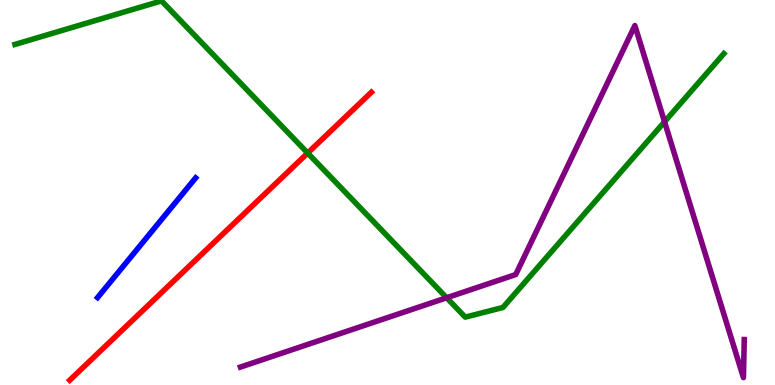[{'lines': ['blue', 'red'], 'intersections': []}, {'lines': ['green', 'red'], 'intersections': [{'x': 3.97, 'y': 6.02}]}, {'lines': ['purple', 'red'], 'intersections': []}, {'lines': ['blue', 'green'], 'intersections': []}, {'lines': ['blue', 'purple'], 'intersections': []}, {'lines': ['green', 'purple'], 'intersections': [{'x': 5.76, 'y': 2.27}, {'x': 8.57, 'y': 6.84}]}]